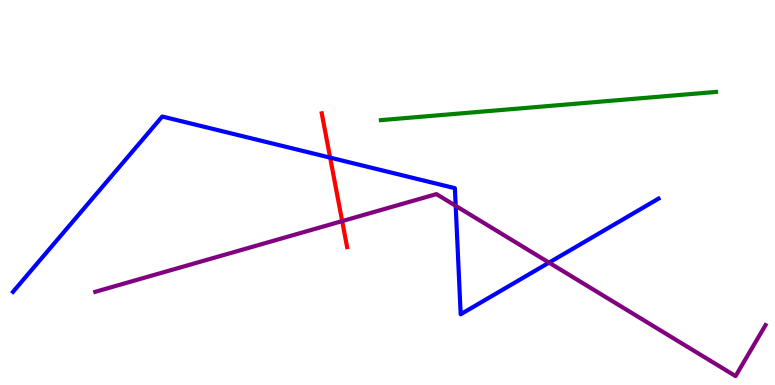[{'lines': ['blue', 'red'], 'intersections': [{'x': 4.26, 'y': 5.91}]}, {'lines': ['green', 'red'], 'intersections': []}, {'lines': ['purple', 'red'], 'intersections': [{'x': 4.42, 'y': 4.26}]}, {'lines': ['blue', 'green'], 'intersections': []}, {'lines': ['blue', 'purple'], 'intersections': [{'x': 5.88, 'y': 4.65}, {'x': 7.08, 'y': 3.18}]}, {'lines': ['green', 'purple'], 'intersections': []}]